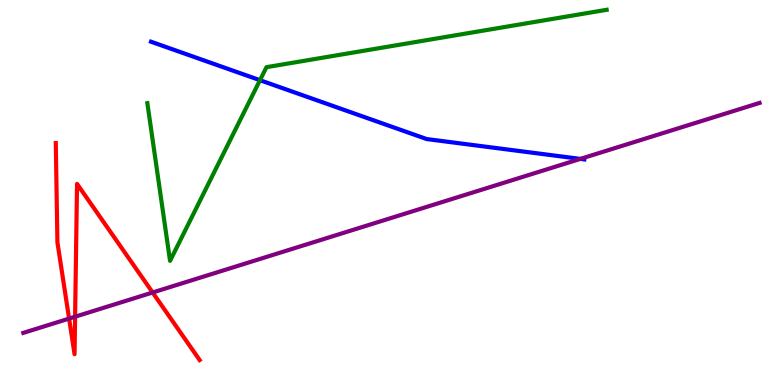[{'lines': ['blue', 'red'], 'intersections': []}, {'lines': ['green', 'red'], 'intersections': []}, {'lines': ['purple', 'red'], 'intersections': [{'x': 0.892, 'y': 1.73}, {'x': 0.969, 'y': 1.77}, {'x': 1.97, 'y': 2.4}]}, {'lines': ['blue', 'green'], 'intersections': [{'x': 3.35, 'y': 7.92}]}, {'lines': ['blue', 'purple'], 'intersections': [{'x': 7.49, 'y': 5.87}]}, {'lines': ['green', 'purple'], 'intersections': []}]